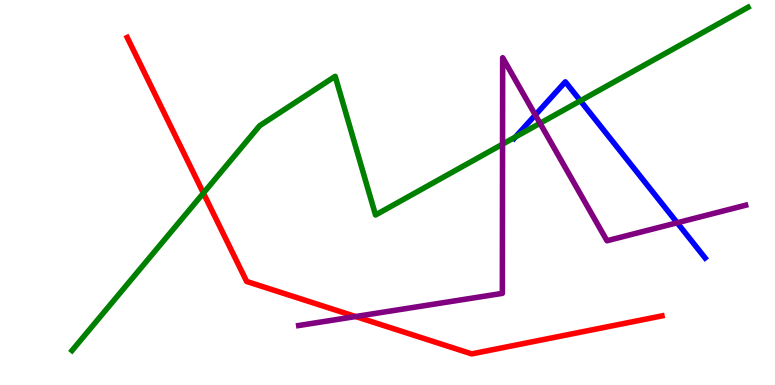[{'lines': ['blue', 'red'], 'intersections': []}, {'lines': ['green', 'red'], 'intersections': [{'x': 2.62, 'y': 4.98}]}, {'lines': ['purple', 'red'], 'intersections': [{'x': 4.59, 'y': 1.78}]}, {'lines': ['blue', 'green'], 'intersections': [{'x': 6.65, 'y': 6.44}, {'x': 7.49, 'y': 7.38}]}, {'lines': ['blue', 'purple'], 'intersections': [{'x': 6.91, 'y': 7.01}, {'x': 8.74, 'y': 4.21}]}, {'lines': ['green', 'purple'], 'intersections': [{'x': 6.48, 'y': 6.26}, {'x': 6.97, 'y': 6.8}]}]